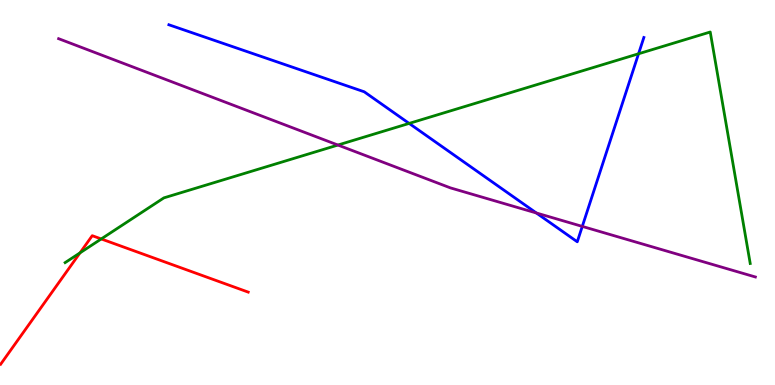[{'lines': ['blue', 'red'], 'intersections': []}, {'lines': ['green', 'red'], 'intersections': [{'x': 1.03, 'y': 3.43}, {'x': 1.31, 'y': 3.79}]}, {'lines': ['purple', 'red'], 'intersections': []}, {'lines': ['blue', 'green'], 'intersections': [{'x': 5.28, 'y': 6.79}, {'x': 8.24, 'y': 8.6}]}, {'lines': ['blue', 'purple'], 'intersections': [{'x': 6.92, 'y': 4.47}, {'x': 7.51, 'y': 4.12}]}, {'lines': ['green', 'purple'], 'intersections': [{'x': 4.36, 'y': 6.23}]}]